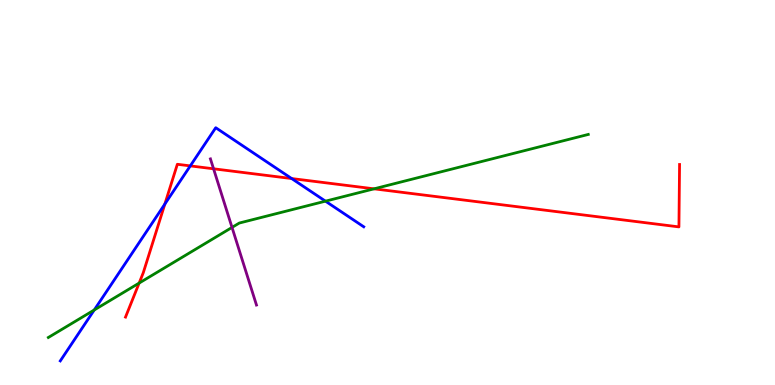[{'lines': ['blue', 'red'], 'intersections': [{'x': 2.13, 'y': 4.7}, {'x': 2.46, 'y': 5.69}, {'x': 3.76, 'y': 5.36}]}, {'lines': ['green', 'red'], 'intersections': [{'x': 1.8, 'y': 2.65}, {'x': 4.83, 'y': 5.1}]}, {'lines': ['purple', 'red'], 'intersections': [{'x': 2.76, 'y': 5.62}]}, {'lines': ['blue', 'green'], 'intersections': [{'x': 1.22, 'y': 1.95}, {'x': 4.2, 'y': 4.77}]}, {'lines': ['blue', 'purple'], 'intersections': []}, {'lines': ['green', 'purple'], 'intersections': [{'x': 2.99, 'y': 4.09}]}]